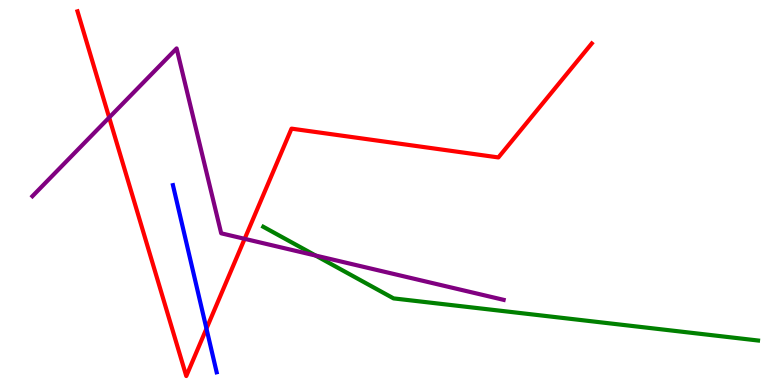[{'lines': ['blue', 'red'], 'intersections': [{'x': 2.66, 'y': 1.46}]}, {'lines': ['green', 'red'], 'intersections': []}, {'lines': ['purple', 'red'], 'intersections': [{'x': 1.41, 'y': 6.95}, {'x': 3.16, 'y': 3.8}]}, {'lines': ['blue', 'green'], 'intersections': []}, {'lines': ['blue', 'purple'], 'intersections': []}, {'lines': ['green', 'purple'], 'intersections': [{'x': 4.07, 'y': 3.36}]}]